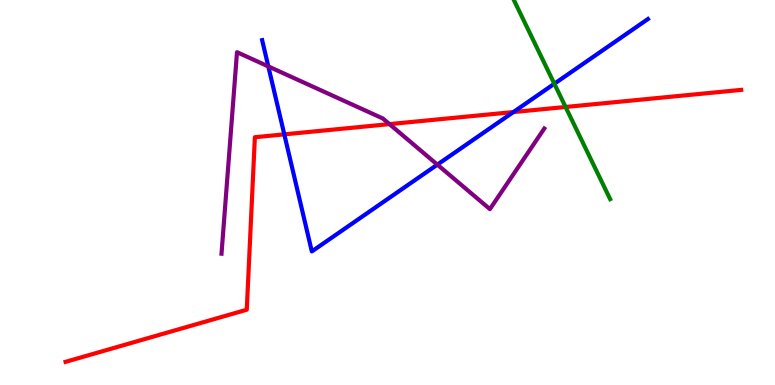[{'lines': ['blue', 'red'], 'intersections': [{'x': 3.67, 'y': 6.51}, {'x': 6.62, 'y': 7.09}]}, {'lines': ['green', 'red'], 'intersections': [{'x': 7.3, 'y': 7.22}]}, {'lines': ['purple', 'red'], 'intersections': [{'x': 5.03, 'y': 6.78}]}, {'lines': ['blue', 'green'], 'intersections': [{'x': 7.15, 'y': 7.82}]}, {'lines': ['blue', 'purple'], 'intersections': [{'x': 3.46, 'y': 8.27}, {'x': 5.64, 'y': 5.72}]}, {'lines': ['green', 'purple'], 'intersections': []}]